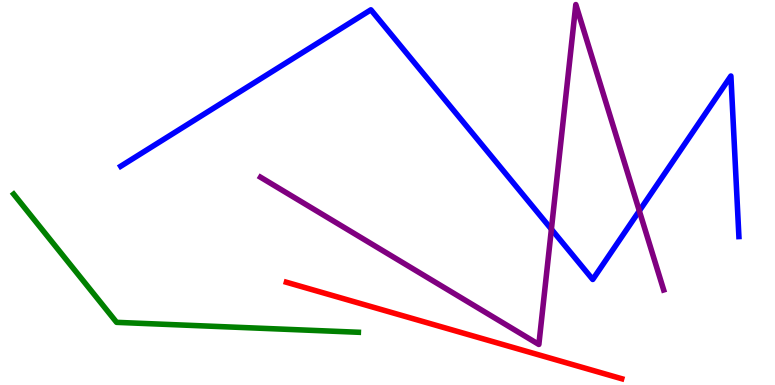[{'lines': ['blue', 'red'], 'intersections': []}, {'lines': ['green', 'red'], 'intersections': []}, {'lines': ['purple', 'red'], 'intersections': []}, {'lines': ['blue', 'green'], 'intersections': []}, {'lines': ['blue', 'purple'], 'intersections': [{'x': 7.11, 'y': 4.05}, {'x': 8.25, 'y': 4.52}]}, {'lines': ['green', 'purple'], 'intersections': []}]